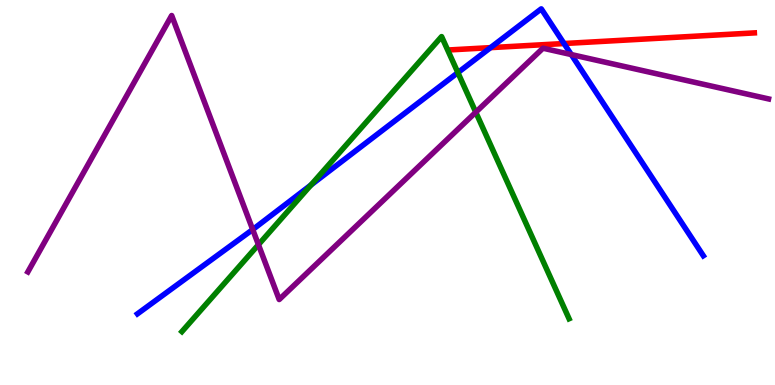[{'lines': ['blue', 'red'], 'intersections': [{'x': 6.33, 'y': 8.76}, {'x': 7.28, 'y': 8.87}]}, {'lines': ['green', 'red'], 'intersections': []}, {'lines': ['purple', 'red'], 'intersections': []}, {'lines': ['blue', 'green'], 'intersections': [{'x': 4.01, 'y': 5.19}, {'x': 5.91, 'y': 8.11}]}, {'lines': ['blue', 'purple'], 'intersections': [{'x': 3.26, 'y': 4.04}, {'x': 7.37, 'y': 8.58}]}, {'lines': ['green', 'purple'], 'intersections': [{'x': 3.33, 'y': 3.64}, {'x': 6.14, 'y': 7.09}]}]